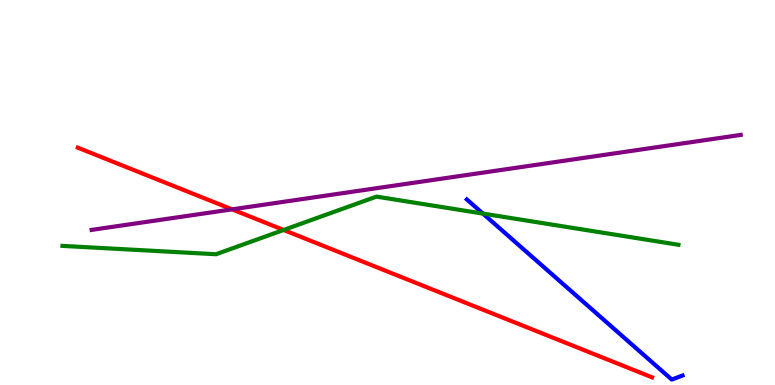[{'lines': ['blue', 'red'], 'intersections': []}, {'lines': ['green', 'red'], 'intersections': [{'x': 3.66, 'y': 4.03}]}, {'lines': ['purple', 'red'], 'intersections': [{'x': 2.99, 'y': 4.56}]}, {'lines': ['blue', 'green'], 'intersections': [{'x': 6.23, 'y': 4.45}]}, {'lines': ['blue', 'purple'], 'intersections': []}, {'lines': ['green', 'purple'], 'intersections': []}]